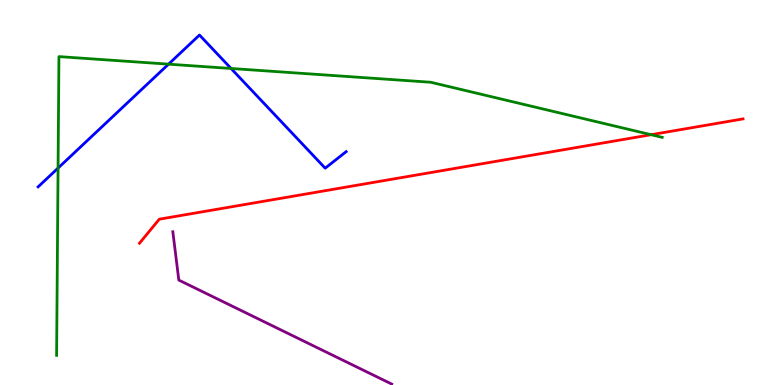[{'lines': ['blue', 'red'], 'intersections': []}, {'lines': ['green', 'red'], 'intersections': [{'x': 8.4, 'y': 6.5}]}, {'lines': ['purple', 'red'], 'intersections': []}, {'lines': ['blue', 'green'], 'intersections': [{'x': 0.749, 'y': 5.63}, {'x': 2.17, 'y': 8.33}, {'x': 2.98, 'y': 8.22}]}, {'lines': ['blue', 'purple'], 'intersections': []}, {'lines': ['green', 'purple'], 'intersections': []}]